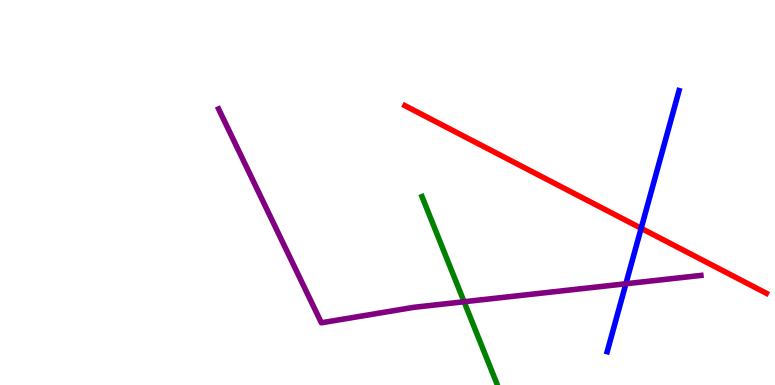[{'lines': ['blue', 'red'], 'intersections': [{'x': 8.27, 'y': 4.07}]}, {'lines': ['green', 'red'], 'intersections': []}, {'lines': ['purple', 'red'], 'intersections': []}, {'lines': ['blue', 'green'], 'intersections': []}, {'lines': ['blue', 'purple'], 'intersections': [{'x': 8.08, 'y': 2.63}]}, {'lines': ['green', 'purple'], 'intersections': [{'x': 5.99, 'y': 2.16}]}]